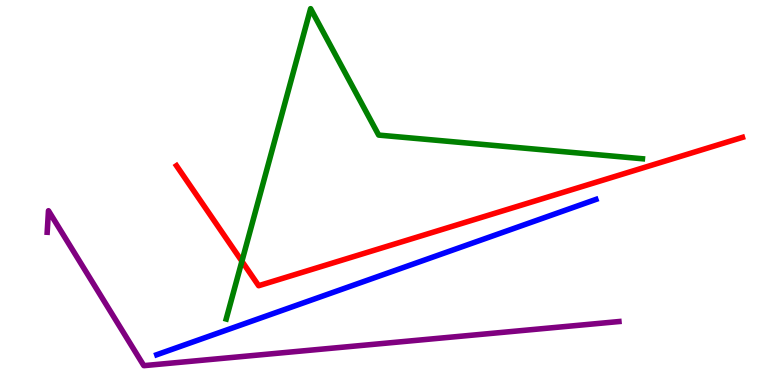[{'lines': ['blue', 'red'], 'intersections': []}, {'lines': ['green', 'red'], 'intersections': [{'x': 3.12, 'y': 3.21}]}, {'lines': ['purple', 'red'], 'intersections': []}, {'lines': ['blue', 'green'], 'intersections': []}, {'lines': ['blue', 'purple'], 'intersections': []}, {'lines': ['green', 'purple'], 'intersections': []}]